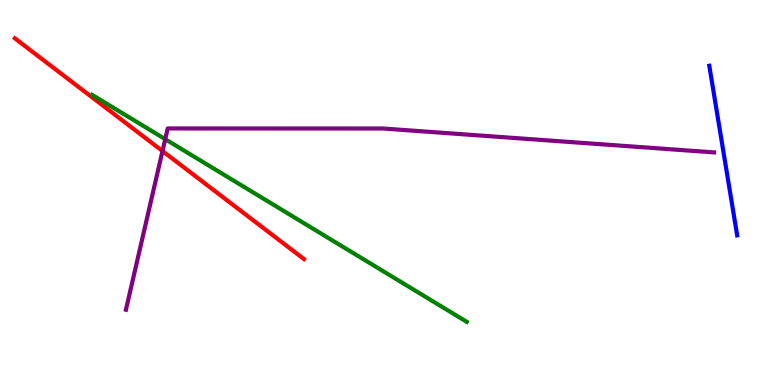[{'lines': ['blue', 'red'], 'intersections': []}, {'lines': ['green', 'red'], 'intersections': []}, {'lines': ['purple', 'red'], 'intersections': [{'x': 2.1, 'y': 6.08}]}, {'lines': ['blue', 'green'], 'intersections': []}, {'lines': ['blue', 'purple'], 'intersections': []}, {'lines': ['green', 'purple'], 'intersections': [{'x': 2.13, 'y': 6.38}]}]